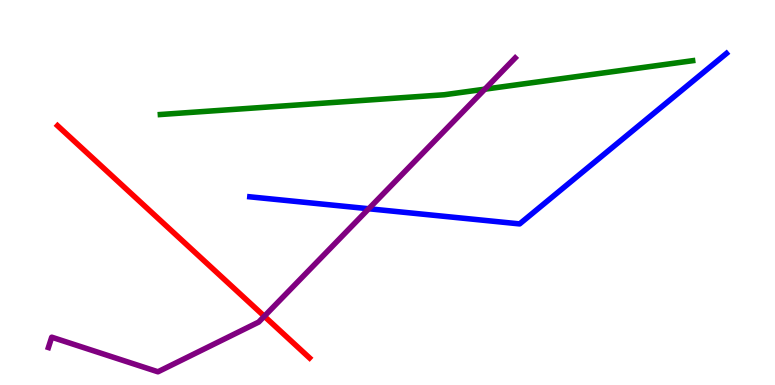[{'lines': ['blue', 'red'], 'intersections': []}, {'lines': ['green', 'red'], 'intersections': []}, {'lines': ['purple', 'red'], 'intersections': [{'x': 3.41, 'y': 1.79}]}, {'lines': ['blue', 'green'], 'intersections': []}, {'lines': ['blue', 'purple'], 'intersections': [{'x': 4.76, 'y': 4.58}]}, {'lines': ['green', 'purple'], 'intersections': [{'x': 6.26, 'y': 7.68}]}]